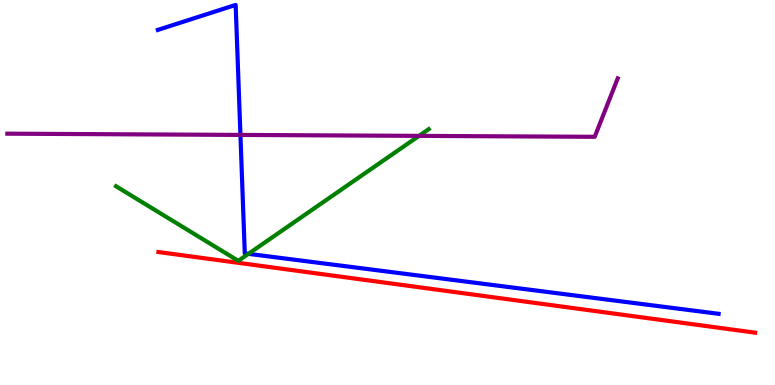[{'lines': ['blue', 'red'], 'intersections': []}, {'lines': ['green', 'red'], 'intersections': []}, {'lines': ['purple', 'red'], 'intersections': []}, {'lines': ['blue', 'green'], 'intersections': [{'x': 3.21, 'y': 3.41}]}, {'lines': ['blue', 'purple'], 'intersections': [{'x': 3.1, 'y': 6.5}]}, {'lines': ['green', 'purple'], 'intersections': [{'x': 5.41, 'y': 6.47}]}]